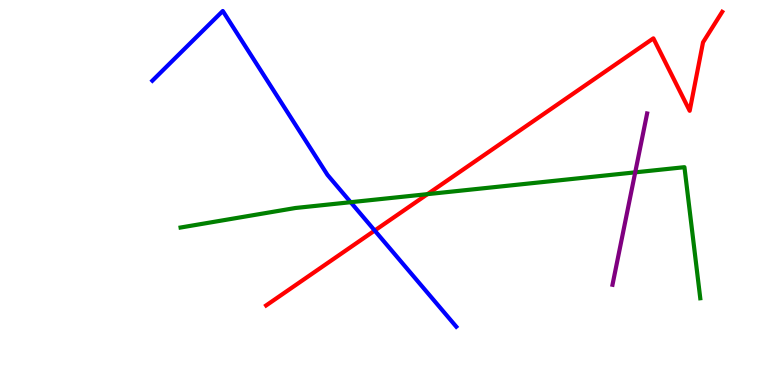[{'lines': ['blue', 'red'], 'intersections': [{'x': 4.83, 'y': 4.01}]}, {'lines': ['green', 'red'], 'intersections': [{'x': 5.52, 'y': 4.96}]}, {'lines': ['purple', 'red'], 'intersections': []}, {'lines': ['blue', 'green'], 'intersections': [{'x': 4.52, 'y': 4.75}]}, {'lines': ['blue', 'purple'], 'intersections': []}, {'lines': ['green', 'purple'], 'intersections': [{'x': 8.2, 'y': 5.52}]}]